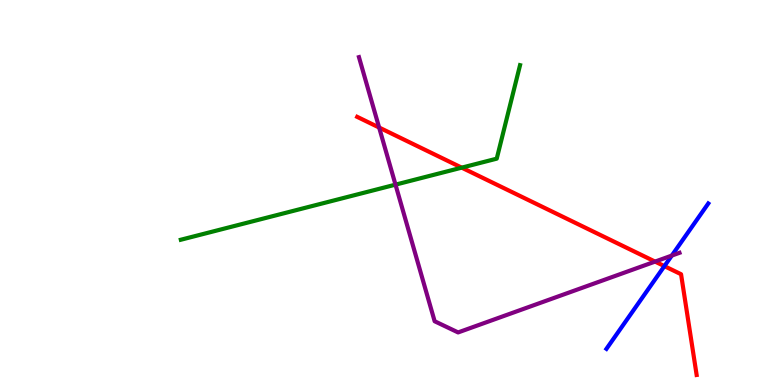[{'lines': ['blue', 'red'], 'intersections': [{'x': 8.57, 'y': 3.09}]}, {'lines': ['green', 'red'], 'intersections': [{'x': 5.96, 'y': 5.65}]}, {'lines': ['purple', 'red'], 'intersections': [{'x': 4.89, 'y': 6.69}, {'x': 8.45, 'y': 3.21}]}, {'lines': ['blue', 'green'], 'intersections': []}, {'lines': ['blue', 'purple'], 'intersections': [{'x': 8.67, 'y': 3.36}]}, {'lines': ['green', 'purple'], 'intersections': [{'x': 5.1, 'y': 5.2}]}]